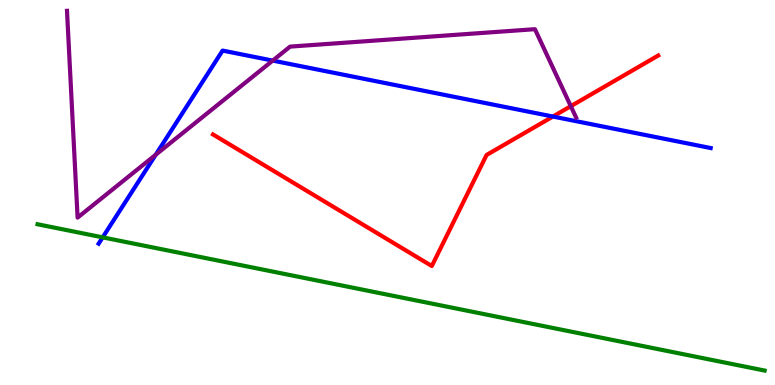[{'lines': ['blue', 'red'], 'intersections': [{'x': 7.13, 'y': 6.97}]}, {'lines': ['green', 'red'], 'intersections': []}, {'lines': ['purple', 'red'], 'intersections': [{'x': 7.37, 'y': 7.24}]}, {'lines': ['blue', 'green'], 'intersections': [{'x': 1.32, 'y': 3.83}]}, {'lines': ['blue', 'purple'], 'intersections': [{'x': 2.01, 'y': 5.98}, {'x': 3.52, 'y': 8.43}]}, {'lines': ['green', 'purple'], 'intersections': []}]